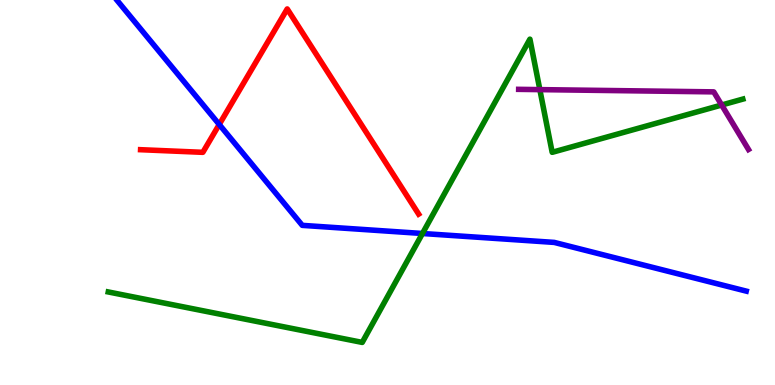[{'lines': ['blue', 'red'], 'intersections': [{'x': 2.83, 'y': 6.77}]}, {'lines': ['green', 'red'], 'intersections': []}, {'lines': ['purple', 'red'], 'intersections': []}, {'lines': ['blue', 'green'], 'intersections': [{'x': 5.45, 'y': 3.94}]}, {'lines': ['blue', 'purple'], 'intersections': []}, {'lines': ['green', 'purple'], 'intersections': [{'x': 6.97, 'y': 7.67}, {'x': 9.31, 'y': 7.27}]}]